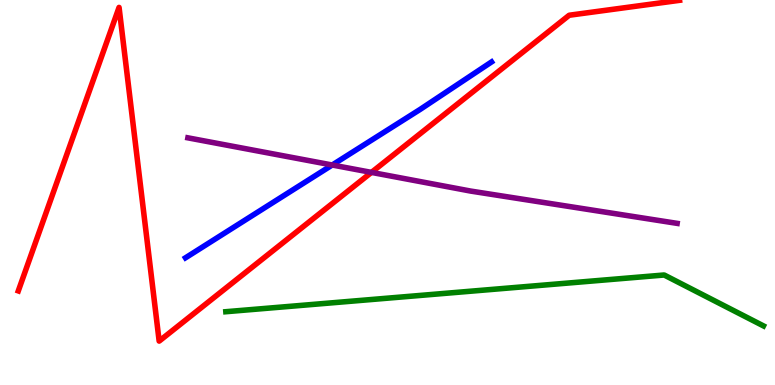[{'lines': ['blue', 'red'], 'intersections': []}, {'lines': ['green', 'red'], 'intersections': []}, {'lines': ['purple', 'red'], 'intersections': [{'x': 4.79, 'y': 5.52}]}, {'lines': ['blue', 'green'], 'intersections': []}, {'lines': ['blue', 'purple'], 'intersections': [{'x': 4.29, 'y': 5.71}]}, {'lines': ['green', 'purple'], 'intersections': []}]